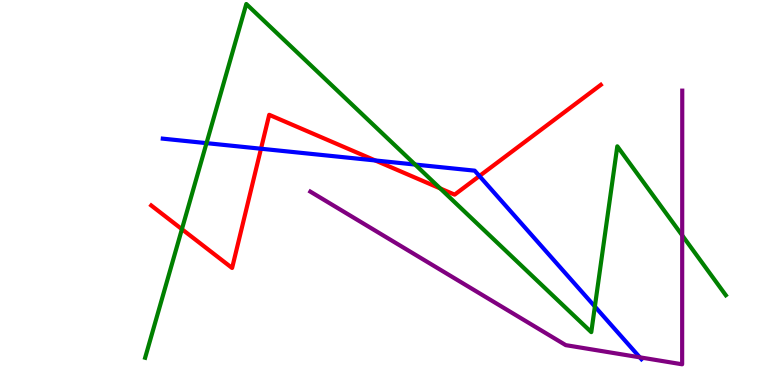[{'lines': ['blue', 'red'], 'intersections': [{'x': 3.37, 'y': 6.14}, {'x': 4.84, 'y': 5.83}, {'x': 6.19, 'y': 5.43}]}, {'lines': ['green', 'red'], 'intersections': [{'x': 2.35, 'y': 4.05}, {'x': 5.68, 'y': 5.11}]}, {'lines': ['purple', 'red'], 'intersections': []}, {'lines': ['blue', 'green'], 'intersections': [{'x': 2.66, 'y': 6.28}, {'x': 5.36, 'y': 5.73}, {'x': 7.68, 'y': 2.04}]}, {'lines': ['blue', 'purple'], 'intersections': [{'x': 8.26, 'y': 0.719}]}, {'lines': ['green', 'purple'], 'intersections': [{'x': 8.8, 'y': 3.89}]}]